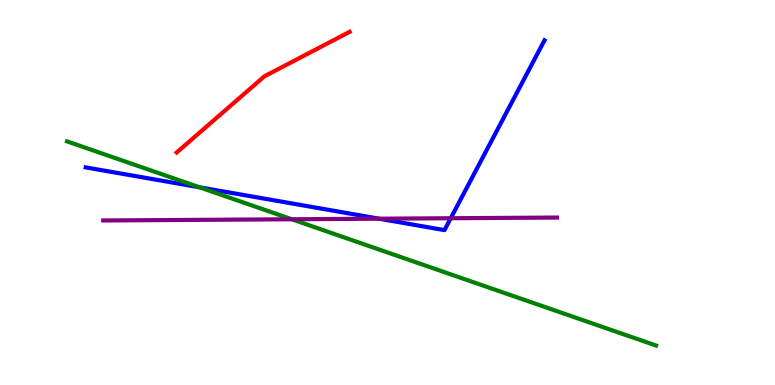[{'lines': ['blue', 'red'], 'intersections': []}, {'lines': ['green', 'red'], 'intersections': []}, {'lines': ['purple', 'red'], 'intersections': []}, {'lines': ['blue', 'green'], 'intersections': [{'x': 2.58, 'y': 5.13}]}, {'lines': ['blue', 'purple'], 'intersections': [{'x': 4.89, 'y': 4.32}, {'x': 5.82, 'y': 4.33}]}, {'lines': ['green', 'purple'], 'intersections': [{'x': 3.76, 'y': 4.3}]}]